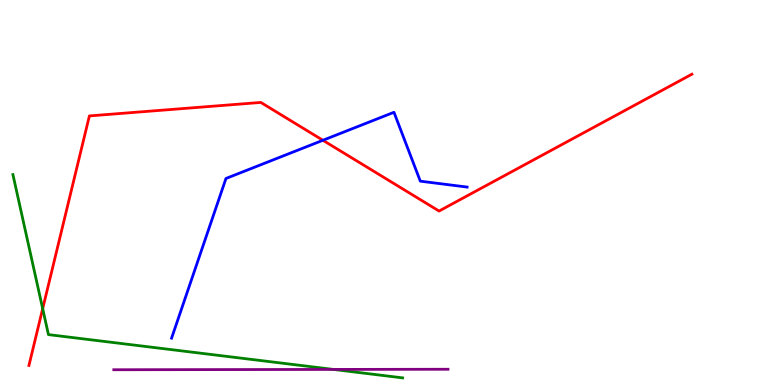[{'lines': ['blue', 'red'], 'intersections': [{'x': 4.17, 'y': 6.36}]}, {'lines': ['green', 'red'], 'intersections': [{'x': 0.551, 'y': 1.98}]}, {'lines': ['purple', 'red'], 'intersections': []}, {'lines': ['blue', 'green'], 'intersections': []}, {'lines': ['blue', 'purple'], 'intersections': []}, {'lines': ['green', 'purple'], 'intersections': [{'x': 4.3, 'y': 0.405}]}]